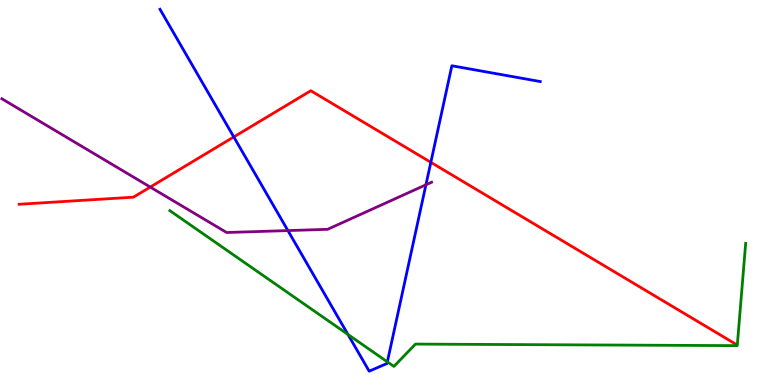[{'lines': ['blue', 'red'], 'intersections': [{'x': 3.02, 'y': 6.44}, {'x': 5.56, 'y': 5.78}]}, {'lines': ['green', 'red'], 'intersections': []}, {'lines': ['purple', 'red'], 'intersections': [{'x': 1.94, 'y': 5.14}]}, {'lines': ['blue', 'green'], 'intersections': [{'x': 4.49, 'y': 1.31}, {'x': 5.0, 'y': 0.601}]}, {'lines': ['blue', 'purple'], 'intersections': [{'x': 3.71, 'y': 4.01}, {'x': 5.5, 'y': 5.2}]}, {'lines': ['green', 'purple'], 'intersections': []}]